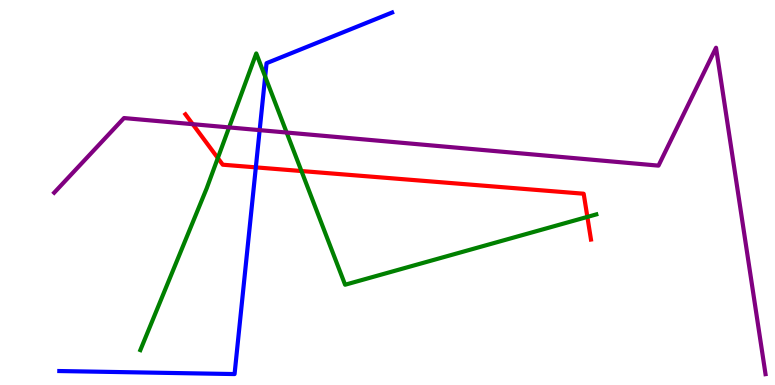[{'lines': ['blue', 'red'], 'intersections': [{'x': 3.3, 'y': 5.65}]}, {'lines': ['green', 'red'], 'intersections': [{'x': 2.81, 'y': 5.9}, {'x': 3.89, 'y': 5.56}, {'x': 7.58, 'y': 4.37}]}, {'lines': ['purple', 'red'], 'intersections': [{'x': 2.49, 'y': 6.77}]}, {'lines': ['blue', 'green'], 'intersections': [{'x': 3.42, 'y': 8.01}]}, {'lines': ['blue', 'purple'], 'intersections': [{'x': 3.35, 'y': 6.62}]}, {'lines': ['green', 'purple'], 'intersections': [{'x': 2.96, 'y': 6.69}, {'x': 3.7, 'y': 6.56}]}]